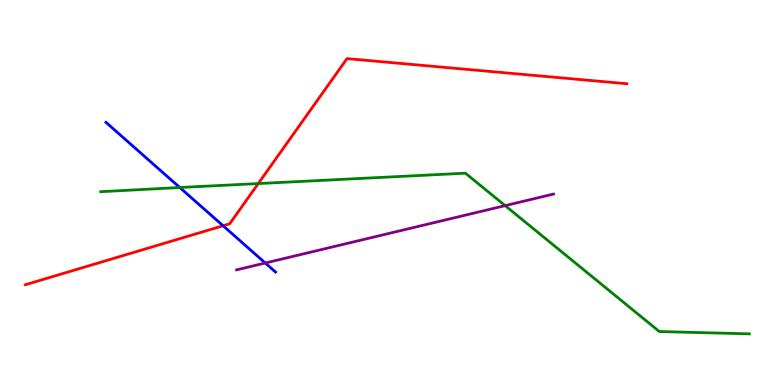[{'lines': ['blue', 'red'], 'intersections': [{'x': 2.88, 'y': 4.14}]}, {'lines': ['green', 'red'], 'intersections': [{'x': 3.33, 'y': 5.23}]}, {'lines': ['purple', 'red'], 'intersections': []}, {'lines': ['blue', 'green'], 'intersections': [{'x': 2.32, 'y': 5.13}]}, {'lines': ['blue', 'purple'], 'intersections': [{'x': 3.42, 'y': 3.17}]}, {'lines': ['green', 'purple'], 'intersections': [{'x': 6.52, 'y': 4.66}]}]